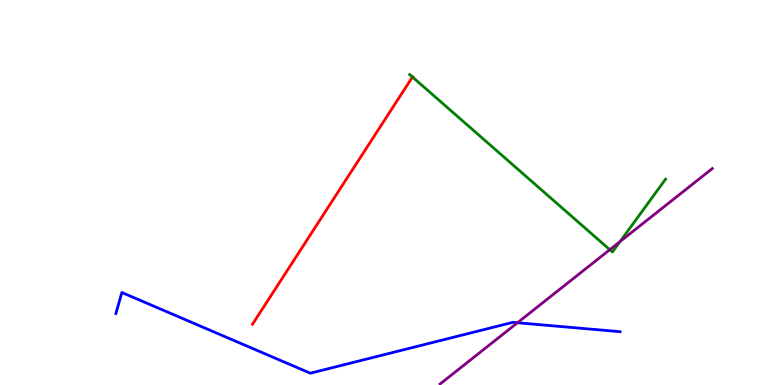[{'lines': ['blue', 'red'], 'intersections': []}, {'lines': ['green', 'red'], 'intersections': [{'x': 5.32, 'y': 8.0}]}, {'lines': ['purple', 'red'], 'intersections': []}, {'lines': ['blue', 'green'], 'intersections': []}, {'lines': ['blue', 'purple'], 'intersections': [{'x': 6.68, 'y': 1.62}]}, {'lines': ['green', 'purple'], 'intersections': [{'x': 7.87, 'y': 3.51}, {'x': 8.0, 'y': 3.73}]}]